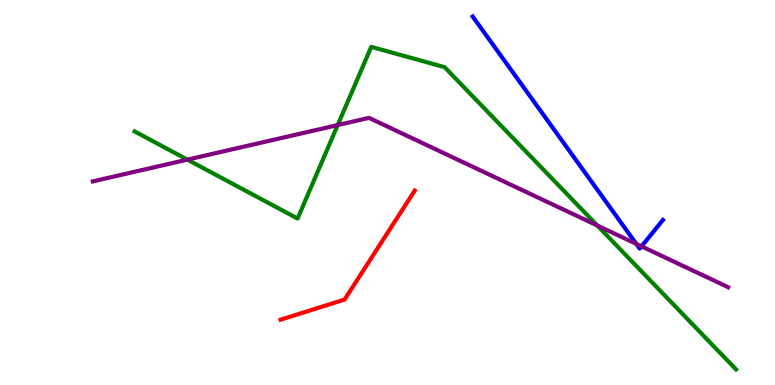[{'lines': ['blue', 'red'], 'intersections': []}, {'lines': ['green', 'red'], 'intersections': []}, {'lines': ['purple', 'red'], 'intersections': []}, {'lines': ['blue', 'green'], 'intersections': []}, {'lines': ['blue', 'purple'], 'intersections': [{'x': 8.21, 'y': 3.66}, {'x': 8.28, 'y': 3.6}]}, {'lines': ['green', 'purple'], 'intersections': [{'x': 2.42, 'y': 5.85}, {'x': 4.36, 'y': 6.75}, {'x': 7.71, 'y': 4.14}]}]